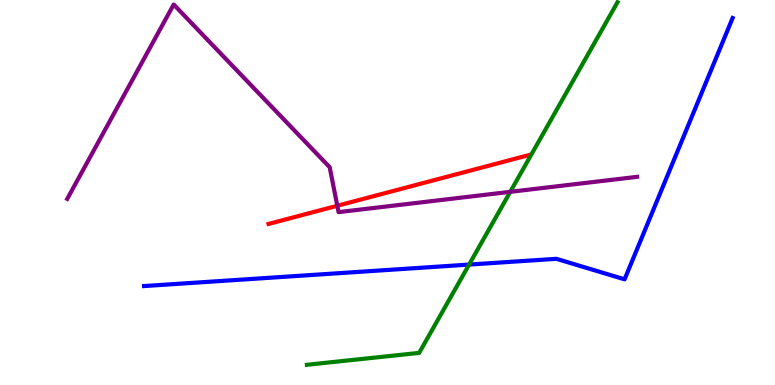[{'lines': ['blue', 'red'], 'intersections': []}, {'lines': ['green', 'red'], 'intersections': []}, {'lines': ['purple', 'red'], 'intersections': [{'x': 4.35, 'y': 4.66}]}, {'lines': ['blue', 'green'], 'intersections': [{'x': 6.05, 'y': 3.13}]}, {'lines': ['blue', 'purple'], 'intersections': []}, {'lines': ['green', 'purple'], 'intersections': [{'x': 6.58, 'y': 5.02}]}]